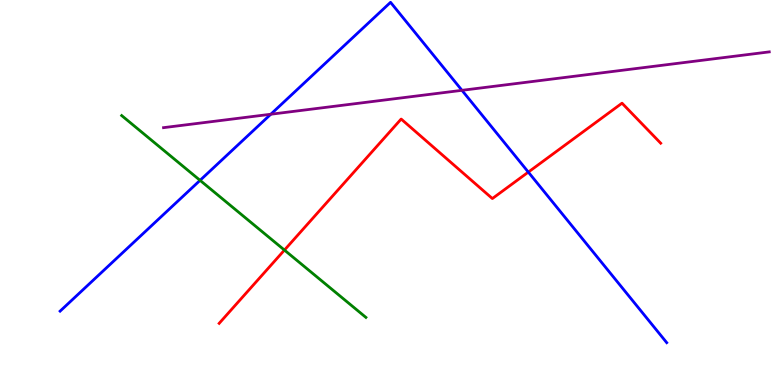[{'lines': ['blue', 'red'], 'intersections': [{'x': 6.82, 'y': 5.53}]}, {'lines': ['green', 'red'], 'intersections': [{'x': 3.67, 'y': 3.5}]}, {'lines': ['purple', 'red'], 'intersections': []}, {'lines': ['blue', 'green'], 'intersections': [{'x': 2.58, 'y': 5.32}]}, {'lines': ['blue', 'purple'], 'intersections': [{'x': 3.49, 'y': 7.03}, {'x': 5.96, 'y': 7.65}]}, {'lines': ['green', 'purple'], 'intersections': []}]